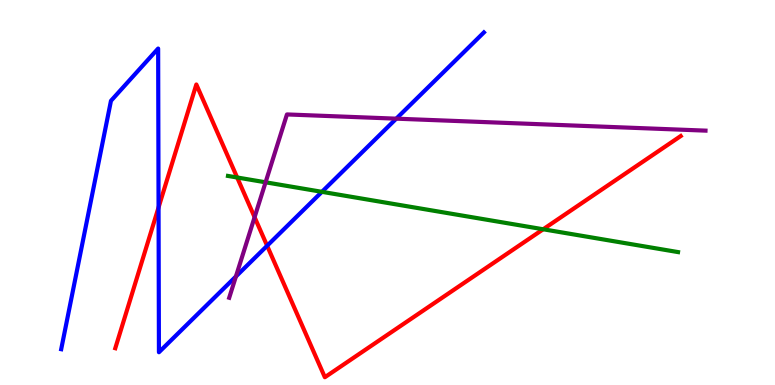[{'lines': ['blue', 'red'], 'intersections': [{'x': 2.05, 'y': 4.61}, {'x': 3.45, 'y': 3.62}]}, {'lines': ['green', 'red'], 'intersections': [{'x': 3.06, 'y': 5.39}, {'x': 7.01, 'y': 4.04}]}, {'lines': ['purple', 'red'], 'intersections': [{'x': 3.29, 'y': 4.36}]}, {'lines': ['blue', 'green'], 'intersections': [{'x': 4.15, 'y': 5.02}]}, {'lines': ['blue', 'purple'], 'intersections': [{'x': 3.04, 'y': 2.82}, {'x': 5.11, 'y': 6.92}]}, {'lines': ['green', 'purple'], 'intersections': [{'x': 3.43, 'y': 5.26}]}]